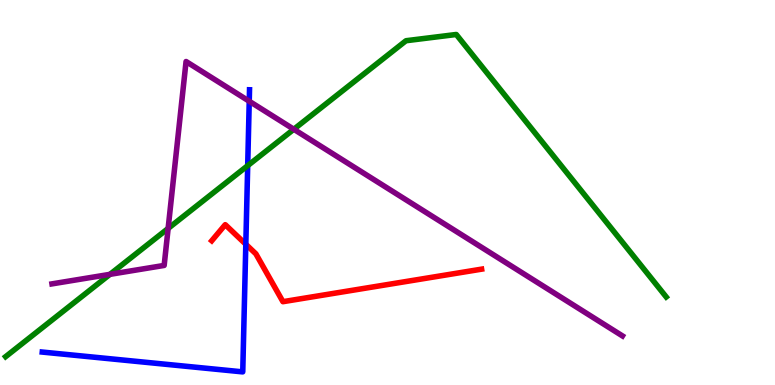[{'lines': ['blue', 'red'], 'intersections': [{'x': 3.17, 'y': 3.66}]}, {'lines': ['green', 'red'], 'intersections': []}, {'lines': ['purple', 'red'], 'intersections': []}, {'lines': ['blue', 'green'], 'intersections': [{'x': 3.2, 'y': 5.7}]}, {'lines': ['blue', 'purple'], 'intersections': [{'x': 3.22, 'y': 7.37}]}, {'lines': ['green', 'purple'], 'intersections': [{'x': 1.42, 'y': 2.87}, {'x': 2.17, 'y': 4.07}, {'x': 3.79, 'y': 6.64}]}]